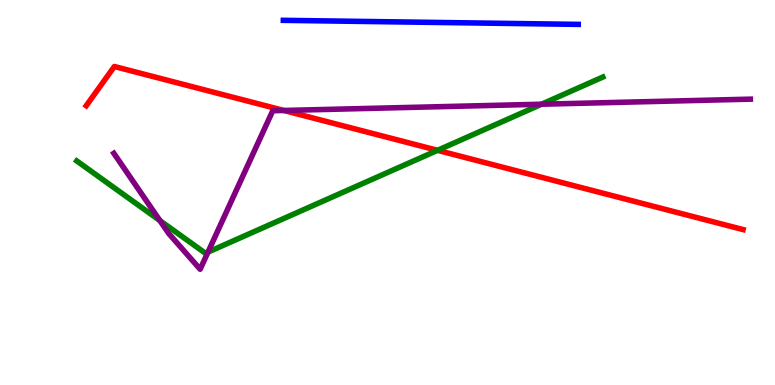[{'lines': ['blue', 'red'], 'intersections': []}, {'lines': ['green', 'red'], 'intersections': [{'x': 5.65, 'y': 6.1}]}, {'lines': ['purple', 'red'], 'intersections': [{'x': 3.66, 'y': 7.13}]}, {'lines': ['blue', 'green'], 'intersections': []}, {'lines': ['blue', 'purple'], 'intersections': []}, {'lines': ['green', 'purple'], 'intersections': [{'x': 2.06, 'y': 4.27}, {'x': 2.68, 'y': 3.45}, {'x': 6.99, 'y': 7.29}]}]